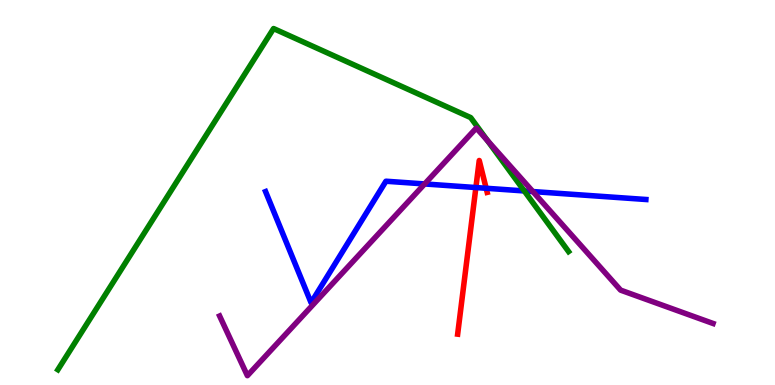[{'lines': ['blue', 'red'], 'intersections': [{'x': 6.14, 'y': 5.13}, {'x': 6.27, 'y': 5.11}]}, {'lines': ['green', 'red'], 'intersections': []}, {'lines': ['purple', 'red'], 'intersections': []}, {'lines': ['blue', 'green'], 'intersections': [{'x': 6.76, 'y': 5.04}]}, {'lines': ['blue', 'purple'], 'intersections': [{'x': 5.48, 'y': 5.22}, {'x': 6.88, 'y': 5.02}]}, {'lines': ['green', 'purple'], 'intersections': [{'x': 6.29, 'y': 6.35}]}]